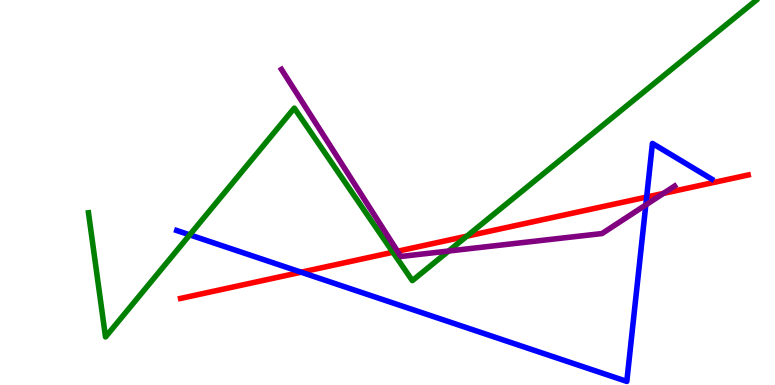[{'lines': ['blue', 'red'], 'intersections': [{'x': 3.89, 'y': 2.93}, {'x': 8.34, 'y': 4.88}]}, {'lines': ['green', 'red'], 'intersections': [{'x': 5.07, 'y': 3.45}, {'x': 6.02, 'y': 3.87}]}, {'lines': ['purple', 'red'], 'intersections': [{'x': 5.13, 'y': 3.47}, {'x': 8.56, 'y': 4.98}]}, {'lines': ['blue', 'green'], 'intersections': [{'x': 2.45, 'y': 3.9}]}, {'lines': ['blue', 'purple'], 'intersections': [{'x': 8.33, 'y': 4.68}]}, {'lines': ['green', 'purple'], 'intersections': [{'x': 5.79, 'y': 3.48}]}]